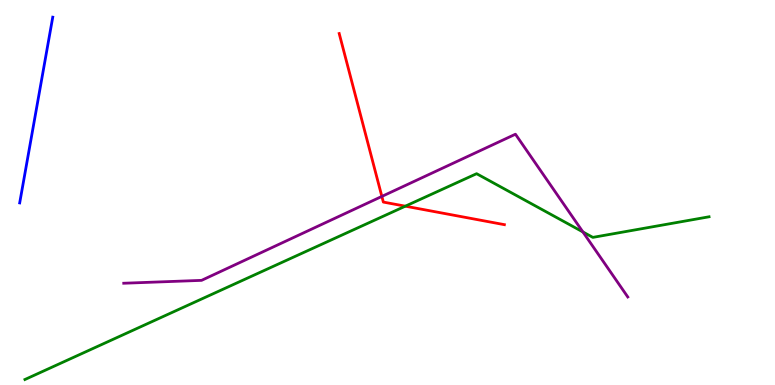[{'lines': ['blue', 'red'], 'intersections': []}, {'lines': ['green', 'red'], 'intersections': [{'x': 5.23, 'y': 4.64}]}, {'lines': ['purple', 'red'], 'intersections': [{'x': 4.93, 'y': 4.9}]}, {'lines': ['blue', 'green'], 'intersections': []}, {'lines': ['blue', 'purple'], 'intersections': []}, {'lines': ['green', 'purple'], 'intersections': [{'x': 7.52, 'y': 3.98}]}]